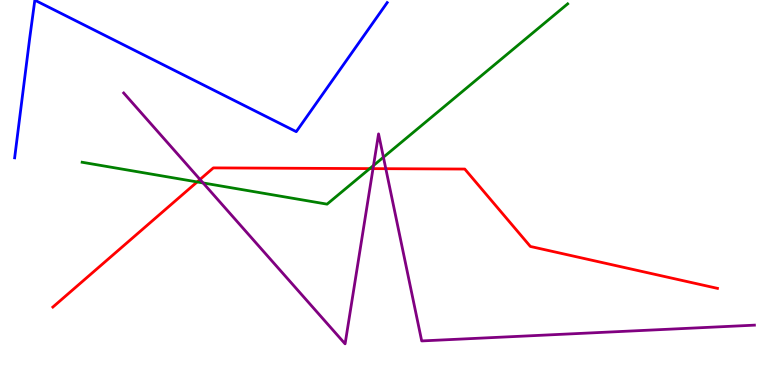[{'lines': ['blue', 'red'], 'intersections': []}, {'lines': ['green', 'red'], 'intersections': [{'x': 2.54, 'y': 5.27}, {'x': 4.77, 'y': 5.62}]}, {'lines': ['purple', 'red'], 'intersections': [{'x': 2.58, 'y': 5.34}, {'x': 4.81, 'y': 5.62}, {'x': 4.98, 'y': 5.62}]}, {'lines': ['blue', 'green'], 'intersections': []}, {'lines': ['blue', 'purple'], 'intersections': []}, {'lines': ['green', 'purple'], 'intersections': [{'x': 2.62, 'y': 5.25}, {'x': 4.82, 'y': 5.7}, {'x': 4.95, 'y': 5.92}]}]